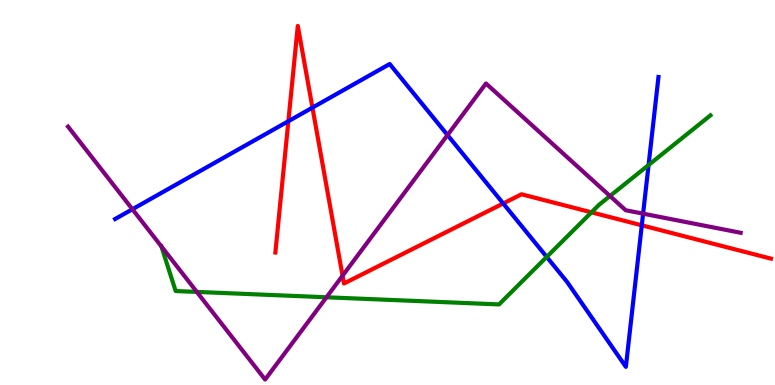[{'lines': ['blue', 'red'], 'intersections': [{'x': 3.72, 'y': 6.85}, {'x': 4.03, 'y': 7.2}, {'x': 6.49, 'y': 4.72}, {'x': 8.28, 'y': 4.15}]}, {'lines': ['green', 'red'], 'intersections': [{'x': 7.63, 'y': 4.48}]}, {'lines': ['purple', 'red'], 'intersections': [{'x': 4.42, 'y': 2.84}]}, {'lines': ['blue', 'green'], 'intersections': [{'x': 7.05, 'y': 3.33}, {'x': 8.37, 'y': 5.71}]}, {'lines': ['blue', 'purple'], 'intersections': [{'x': 1.71, 'y': 4.57}, {'x': 5.77, 'y': 6.49}, {'x': 8.3, 'y': 4.45}]}, {'lines': ['green', 'purple'], 'intersections': [{'x': 2.08, 'y': 3.6}, {'x': 2.54, 'y': 2.42}, {'x': 4.21, 'y': 2.28}, {'x': 7.87, 'y': 4.91}]}]